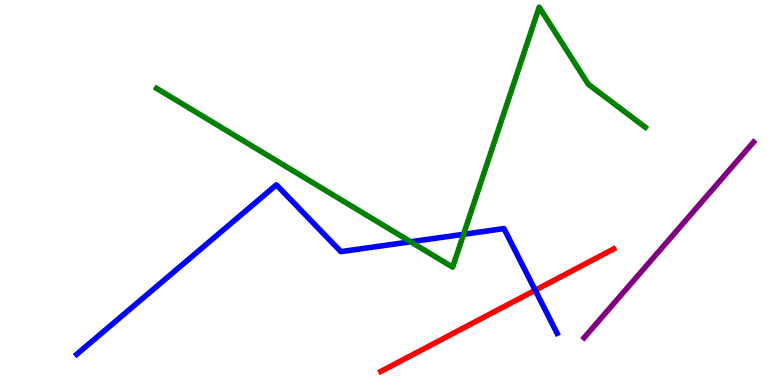[{'lines': ['blue', 'red'], 'intersections': [{'x': 6.91, 'y': 2.46}]}, {'lines': ['green', 'red'], 'intersections': []}, {'lines': ['purple', 'red'], 'intersections': []}, {'lines': ['blue', 'green'], 'intersections': [{'x': 5.3, 'y': 3.72}, {'x': 5.98, 'y': 3.91}]}, {'lines': ['blue', 'purple'], 'intersections': []}, {'lines': ['green', 'purple'], 'intersections': []}]